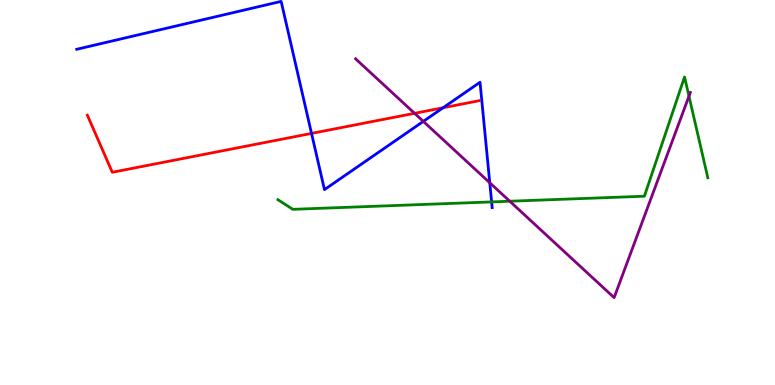[{'lines': ['blue', 'red'], 'intersections': [{'x': 4.02, 'y': 6.53}, {'x': 5.72, 'y': 7.2}]}, {'lines': ['green', 'red'], 'intersections': []}, {'lines': ['purple', 'red'], 'intersections': [{'x': 5.35, 'y': 7.06}]}, {'lines': ['blue', 'green'], 'intersections': [{'x': 6.34, 'y': 4.76}]}, {'lines': ['blue', 'purple'], 'intersections': [{'x': 5.46, 'y': 6.85}, {'x': 6.32, 'y': 5.25}]}, {'lines': ['green', 'purple'], 'intersections': [{'x': 6.58, 'y': 4.77}, {'x': 8.89, 'y': 7.5}]}]